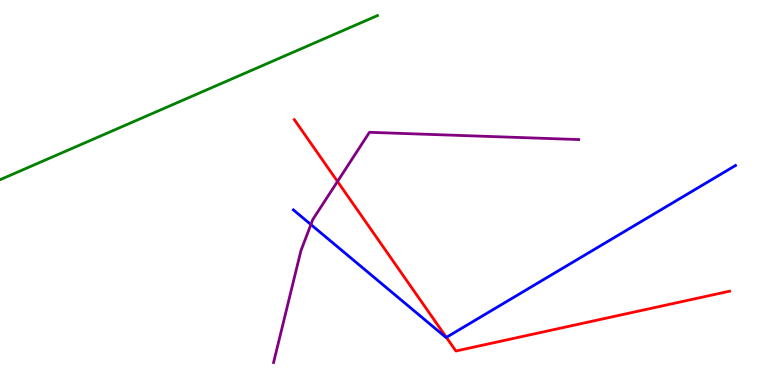[{'lines': ['blue', 'red'], 'intersections': [{'x': 5.76, 'y': 1.24}]}, {'lines': ['green', 'red'], 'intersections': []}, {'lines': ['purple', 'red'], 'intersections': [{'x': 4.35, 'y': 5.29}]}, {'lines': ['blue', 'green'], 'intersections': []}, {'lines': ['blue', 'purple'], 'intersections': [{'x': 4.01, 'y': 4.17}]}, {'lines': ['green', 'purple'], 'intersections': []}]